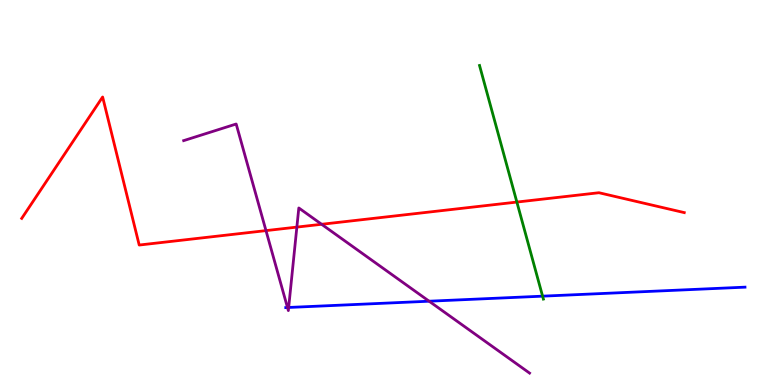[{'lines': ['blue', 'red'], 'intersections': []}, {'lines': ['green', 'red'], 'intersections': [{'x': 6.67, 'y': 4.75}]}, {'lines': ['purple', 'red'], 'intersections': [{'x': 3.43, 'y': 4.01}, {'x': 3.83, 'y': 4.1}, {'x': 4.15, 'y': 4.17}]}, {'lines': ['blue', 'green'], 'intersections': [{'x': 7.0, 'y': 2.31}]}, {'lines': ['blue', 'purple'], 'intersections': [{'x': 3.71, 'y': 2.01}, {'x': 3.72, 'y': 2.01}, {'x': 5.54, 'y': 2.18}]}, {'lines': ['green', 'purple'], 'intersections': []}]